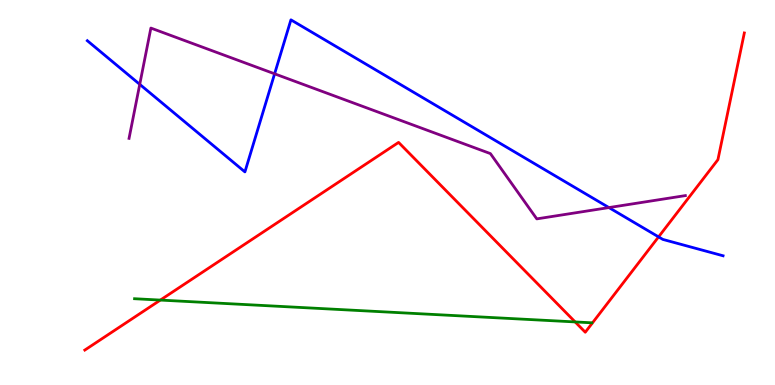[{'lines': ['blue', 'red'], 'intersections': [{'x': 8.5, 'y': 3.85}]}, {'lines': ['green', 'red'], 'intersections': [{'x': 2.07, 'y': 2.21}, {'x': 7.42, 'y': 1.64}]}, {'lines': ['purple', 'red'], 'intersections': []}, {'lines': ['blue', 'green'], 'intersections': []}, {'lines': ['blue', 'purple'], 'intersections': [{'x': 1.8, 'y': 7.81}, {'x': 3.54, 'y': 8.08}, {'x': 7.86, 'y': 4.61}]}, {'lines': ['green', 'purple'], 'intersections': []}]